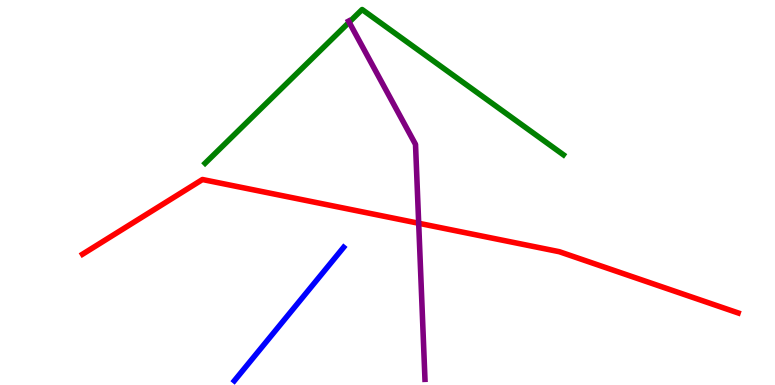[{'lines': ['blue', 'red'], 'intersections': []}, {'lines': ['green', 'red'], 'intersections': []}, {'lines': ['purple', 'red'], 'intersections': [{'x': 5.4, 'y': 4.2}]}, {'lines': ['blue', 'green'], 'intersections': []}, {'lines': ['blue', 'purple'], 'intersections': []}, {'lines': ['green', 'purple'], 'intersections': [{'x': 4.51, 'y': 9.42}]}]